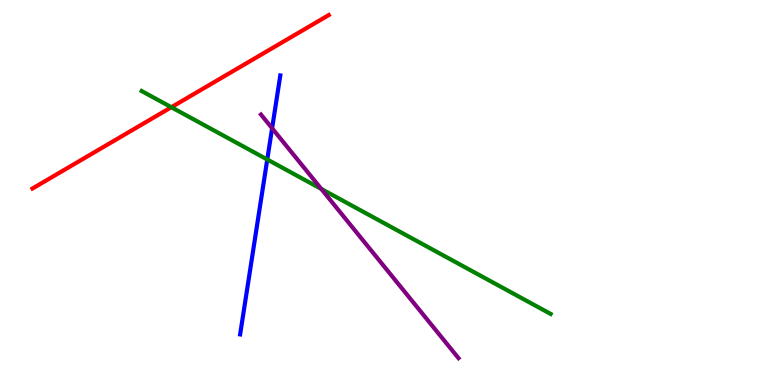[{'lines': ['blue', 'red'], 'intersections': []}, {'lines': ['green', 'red'], 'intersections': [{'x': 2.21, 'y': 7.22}]}, {'lines': ['purple', 'red'], 'intersections': []}, {'lines': ['blue', 'green'], 'intersections': [{'x': 3.45, 'y': 5.86}]}, {'lines': ['blue', 'purple'], 'intersections': [{'x': 3.51, 'y': 6.67}]}, {'lines': ['green', 'purple'], 'intersections': [{'x': 4.15, 'y': 5.09}]}]